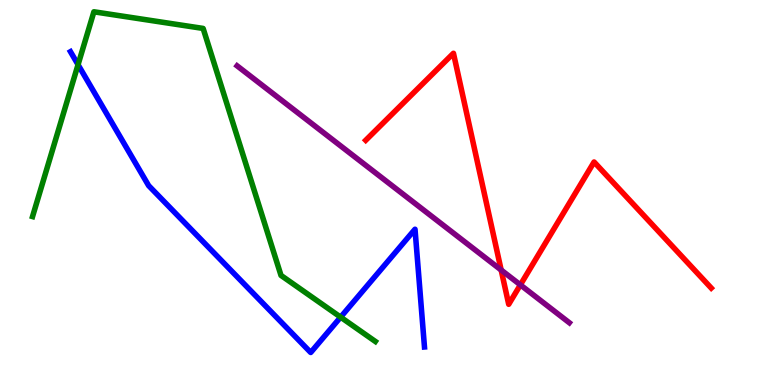[{'lines': ['blue', 'red'], 'intersections': []}, {'lines': ['green', 'red'], 'intersections': []}, {'lines': ['purple', 'red'], 'intersections': [{'x': 6.47, 'y': 2.99}, {'x': 6.71, 'y': 2.6}]}, {'lines': ['blue', 'green'], 'intersections': [{'x': 1.01, 'y': 8.32}, {'x': 4.4, 'y': 1.76}]}, {'lines': ['blue', 'purple'], 'intersections': []}, {'lines': ['green', 'purple'], 'intersections': []}]